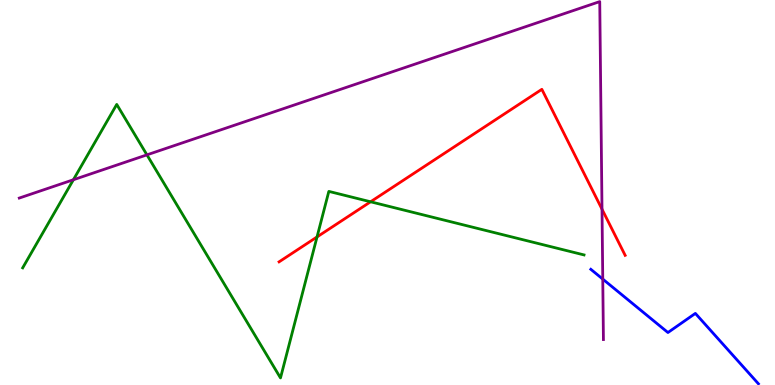[{'lines': ['blue', 'red'], 'intersections': []}, {'lines': ['green', 'red'], 'intersections': [{'x': 4.09, 'y': 3.85}, {'x': 4.78, 'y': 4.76}]}, {'lines': ['purple', 'red'], 'intersections': [{'x': 7.77, 'y': 4.57}]}, {'lines': ['blue', 'green'], 'intersections': []}, {'lines': ['blue', 'purple'], 'intersections': [{'x': 7.78, 'y': 2.75}]}, {'lines': ['green', 'purple'], 'intersections': [{'x': 0.947, 'y': 5.33}, {'x': 1.9, 'y': 5.98}]}]